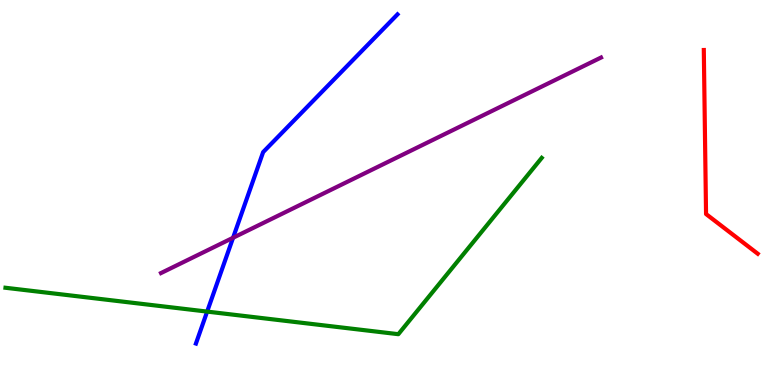[{'lines': ['blue', 'red'], 'intersections': []}, {'lines': ['green', 'red'], 'intersections': []}, {'lines': ['purple', 'red'], 'intersections': []}, {'lines': ['blue', 'green'], 'intersections': [{'x': 2.67, 'y': 1.91}]}, {'lines': ['blue', 'purple'], 'intersections': [{'x': 3.01, 'y': 3.82}]}, {'lines': ['green', 'purple'], 'intersections': []}]